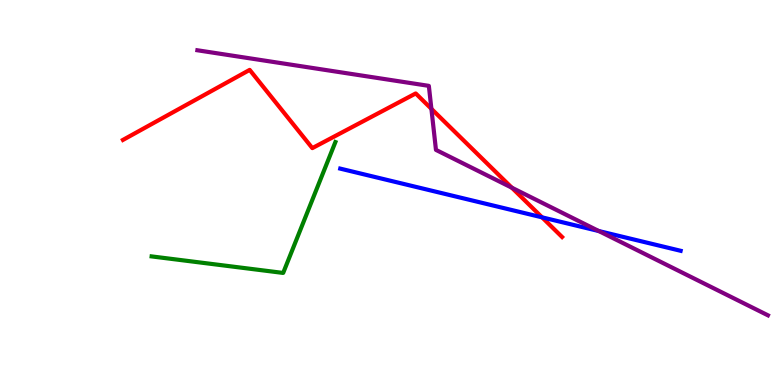[{'lines': ['blue', 'red'], 'intersections': [{'x': 6.99, 'y': 4.35}]}, {'lines': ['green', 'red'], 'intersections': []}, {'lines': ['purple', 'red'], 'intersections': [{'x': 5.57, 'y': 7.17}, {'x': 6.6, 'y': 5.12}]}, {'lines': ['blue', 'green'], 'intersections': []}, {'lines': ['blue', 'purple'], 'intersections': [{'x': 7.73, 'y': 4.0}]}, {'lines': ['green', 'purple'], 'intersections': []}]